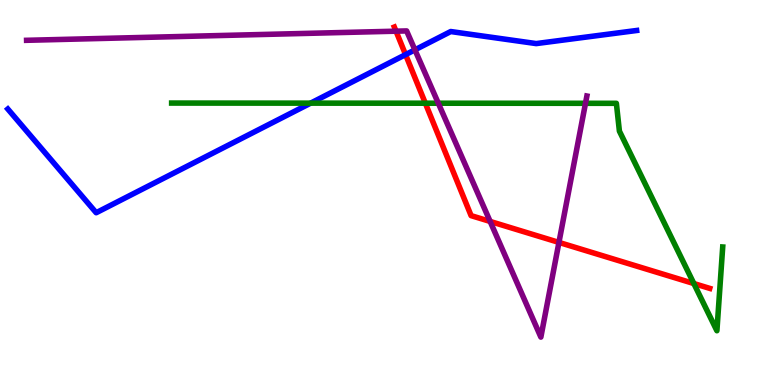[{'lines': ['blue', 'red'], 'intersections': [{'x': 5.23, 'y': 8.58}]}, {'lines': ['green', 'red'], 'intersections': [{'x': 5.49, 'y': 7.32}, {'x': 8.95, 'y': 2.64}]}, {'lines': ['purple', 'red'], 'intersections': [{'x': 5.11, 'y': 9.19}, {'x': 6.32, 'y': 4.25}, {'x': 7.21, 'y': 3.7}]}, {'lines': ['blue', 'green'], 'intersections': [{'x': 4.01, 'y': 7.32}]}, {'lines': ['blue', 'purple'], 'intersections': [{'x': 5.35, 'y': 8.71}]}, {'lines': ['green', 'purple'], 'intersections': [{'x': 5.66, 'y': 7.32}, {'x': 7.55, 'y': 7.32}]}]